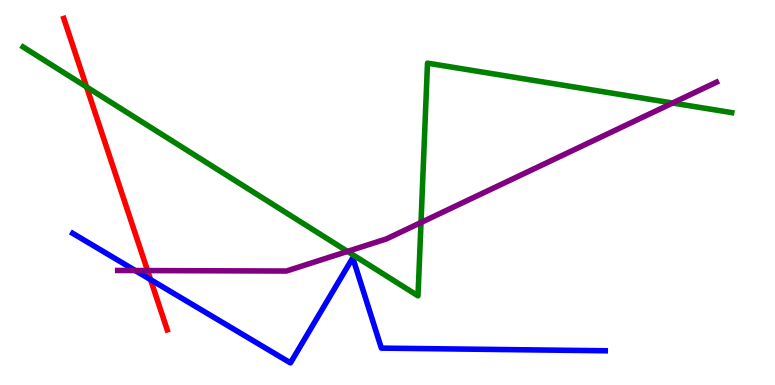[{'lines': ['blue', 'red'], 'intersections': [{'x': 1.94, 'y': 2.74}]}, {'lines': ['green', 'red'], 'intersections': [{'x': 1.12, 'y': 7.74}]}, {'lines': ['purple', 'red'], 'intersections': [{'x': 1.9, 'y': 2.97}]}, {'lines': ['blue', 'green'], 'intersections': []}, {'lines': ['blue', 'purple'], 'intersections': [{'x': 1.75, 'y': 2.97}]}, {'lines': ['green', 'purple'], 'intersections': [{'x': 4.48, 'y': 3.47}, {'x': 5.43, 'y': 4.22}, {'x': 8.68, 'y': 7.32}]}]